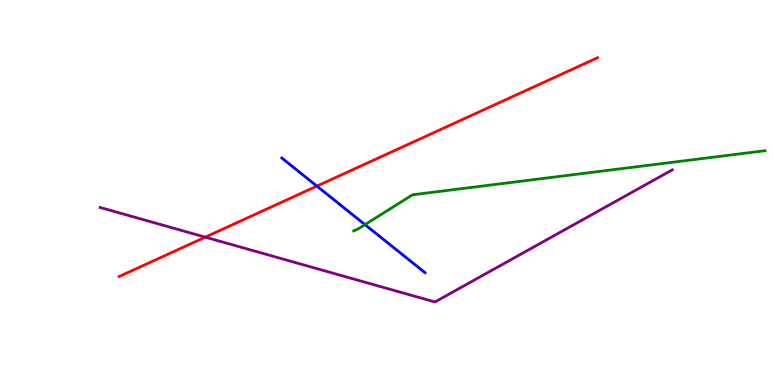[{'lines': ['blue', 'red'], 'intersections': [{'x': 4.09, 'y': 5.17}]}, {'lines': ['green', 'red'], 'intersections': []}, {'lines': ['purple', 'red'], 'intersections': [{'x': 2.65, 'y': 3.84}]}, {'lines': ['blue', 'green'], 'intersections': [{'x': 4.71, 'y': 4.17}]}, {'lines': ['blue', 'purple'], 'intersections': []}, {'lines': ['green', 'purple'], 'intersections': []}]